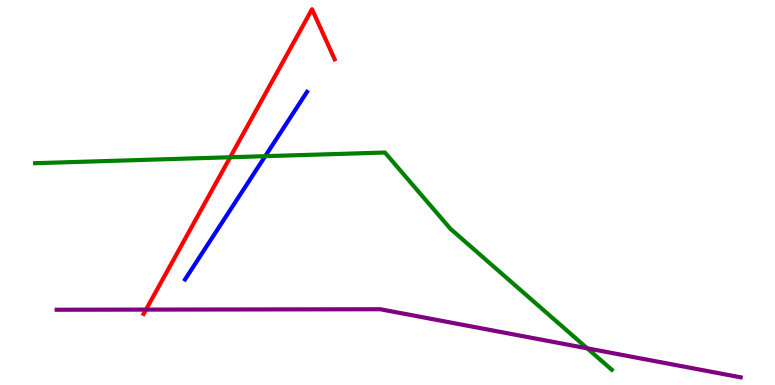[{'lines': ['blue', 'red'], 'intersections': []}, {'lines': ['green', 'red'], 'intersections': [{'x': 2.97, 'y': 5.92}]}, {'lines': ['purple', 'red'], 'intersections': [{'x': 1.88, 'y': 1.96}]}, {'lines': ['blue', 'green'], 'intersections': [{'x': 3.42, 'y': 5.94}]}, {'lines': ['blue', 'purple'], 'intersections': []}, {'lines': ['green', 'purple'], 'intersections': [{'x': 7.58, 'y': 0.952}]}]